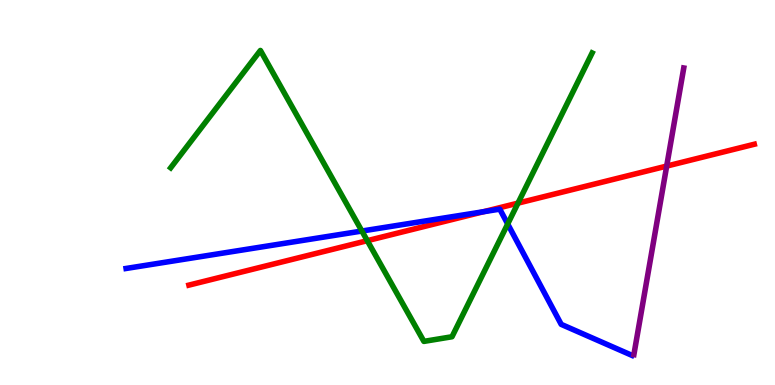[{'lines': ['blue', 'red'], 'intersections': [{'x': 6.24, 'y': 4.5}]}, {'lines': ['green', 'red'], 'intersections': [{'x': 4.74, 'y': 3.75}, {'x': 6.68, 'y': 4.72}]}, {'lines': ['purple', 'red'], 'intersections': [{'x': 8.6, 'y': 5.69}]}, {'lines': ['blue', 'green'], 'intersections': [{'x': 4.67, 'y': 4.0}, {'x': 6.55, 'y': 4.18}]}, {'lines': ['blue', 'purple'], 'intersections': []}, {'lines': ['green', 'purple'], 'intersections': []}]